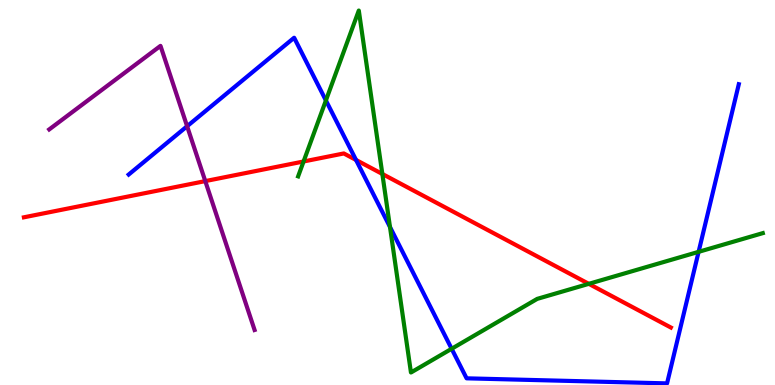[{'lines': ['blue', 'red'], 'intersections': [{'x': 4.59, 'y': 5.85}]}, {'lines': ['green', 'red'], 'intersections': [{'x': 3.92, 'y': 5.81}, {'x': 4.93, 'y': 5.48}, {'x': 7.6, 'y': 2.63}]}, {'lines': ['purple', 'red'], 'intersections': [{'x': 2.65, 'y': 5.3}]}, {'lines': ['blue', 'green'], 'intersections': [{'x': 4.21, 'y': 7.39}, {'x': 5.03, 'y': 4.1}, {'x': 5.83, 'y': 0.941}, {'x': 9.01, 'y': 3.46}]}, {'lines': ['blue', 'purple'], 'intersections': [{'x': 2.41, 'y': 6.72}]}, {'lines': ['green', 'purple'], 'intersections': []}]